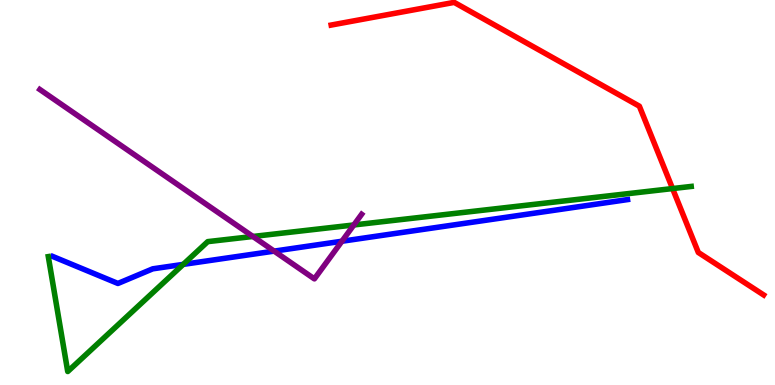[{'lines': ['blue', 'red'], 'intersections': []}, {'lines': ['green', 'red'], 'intersections': [{'x': 8.68, 'y': 5.1}]}, {'lines': ['purple', 'red'], 'intersections': []}, {'lines': ['blue', 'green'], 'intersections': [{'x': 2.36, 'y': 3.13}]}, {'lines': ['blue', 'purple'], 'intersections': [{'x': 3.54, 'y': 3.48}, {'x': 4.41, 'y': 3.73}]}, {'lines': ['green', 'purple'], 'intersections': [{'x': 3.26, 'y': 3.86}, {'x': 4.57, 'y': 4.16}]}]